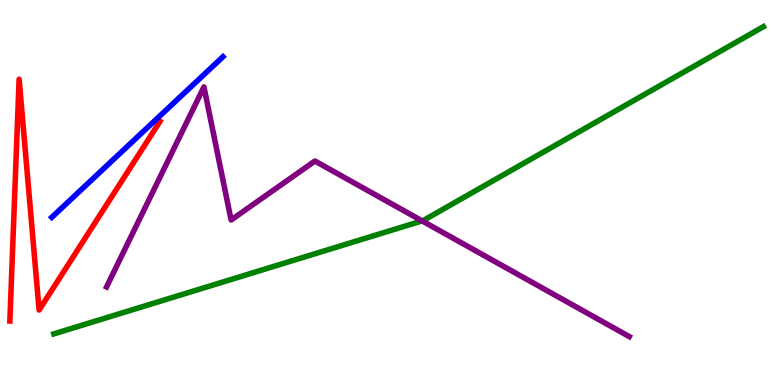[{'lines': ['blue', 'red'], 'intersections': []}, {'lines': ['green', 'red'], 'intersections': []}, {'lines': ['purple', 'red'], 'intersections': []}, {'lines': ['blue', 'green'], 'intersections': []}, {'lines': ['blue', 'purple'], 'intersections': []}, {'lines': ['green', 'purple'], 'intersections': [{'x': 5.45, 'y': 4.26}]}]